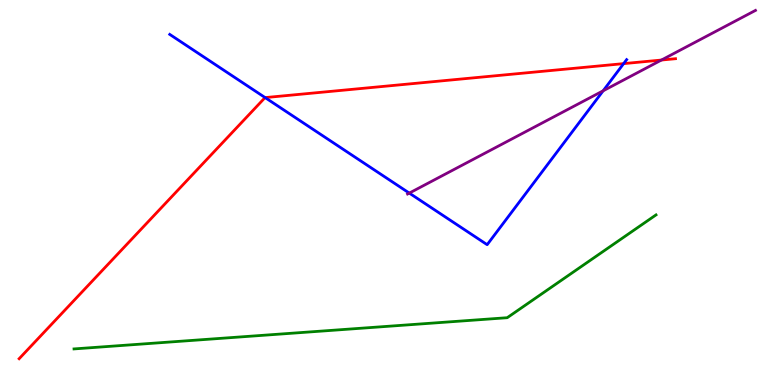[{'lines': ['blue', 'red'], 'intersections': [{'x': 3.42, 'y': 7.46}, {'x': 8.05, 'y': 8.35}]}, {'lines': ['green', 'red'], 'intersections': []}, {'lines': ['purple', 'red'], 'intersections': [{'x': 8.53, 'y': 8.44}]}, {'lines': ['blue', 'green'], 'intersections': []}, {'lines': ['blue', 'purple'], 'intersections': [{'x': 5.28, 'y': 4.98}, {'x': 7.78, 'y': 7.64}]}, {'lines': ['green', 'purple'], 'intersections': []}]